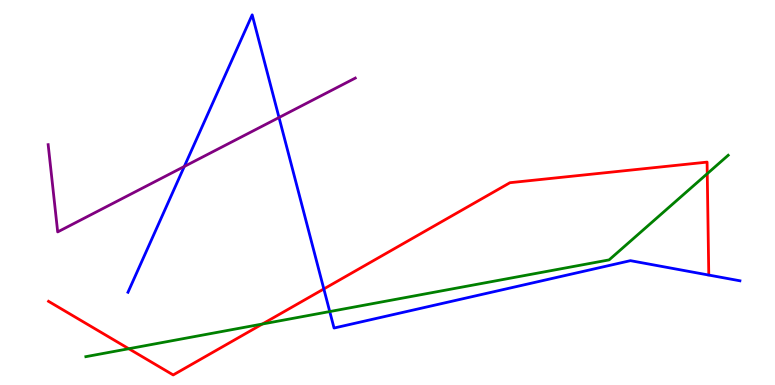[{'lines': ['blue', 'red'], 'intersections': [{'x': 4.18, 'y': 2.49}]}, {'lines': ['green', 'red'], 'intersections': [{'x': 1.66, 'y': 0.942}, {'x': 3.39, 'y': 1.58}, {'x': 9.13, 'y': 5.49}]}, {'lines': ['purple', 'red'], 'intersections': []}, {'lines': ['blue', 'green'], 'intersections': [{'x': 4.25, 'y': 1.91}]}, {'lines': ['blue', 'purple'], 'intersections': [{'x': 2.38, 'y': 5.68}, {'x': 3.6, 'y': 6.95}]}, {'lines': ['green', 'purple'], 'intersections': []}]